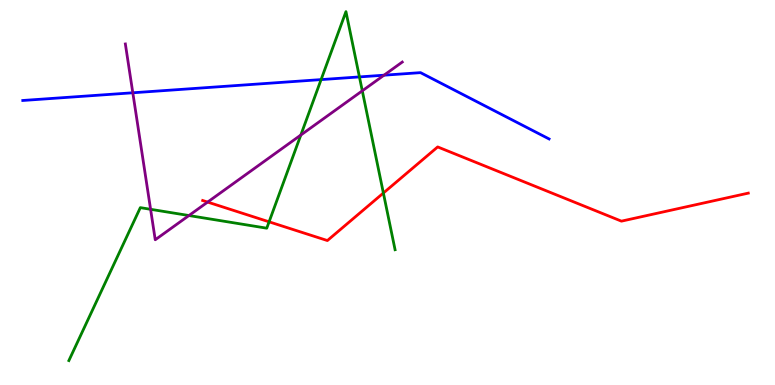[{'lines': ['blue', 'red'], 'intersections': []}, {'lines': ['green', 'red'], 'intersections': [{'x': 3.47, 'y': 4.24}, {'x': 4.95, 'y': 4.99}]}, {'lines': ['purple', 'red'], 'intersections': [{'x': 2.68, 'y': 4.75}]}, {'lines': ['blue', 'green'], 'intersections': [{'x': 4.14, 'y': 7.93}, {'x': 4.64, 'y': 8.0}]}, {'lines': ['blue', 'purple'], 'intersections': [{'x': 1.71, 'y': 7.59}, {'x': 4.95, 'y': 8.05}]}, {'lines': ['green', 'purple'], 'intersections': [{'x': 1.94, 'y': 4.56}, {'x': 2.44, 'y': 4.4}, {'x': 3.88, 'y': 6.49}, {'x': 4.67, 'y': 7.64}]}]